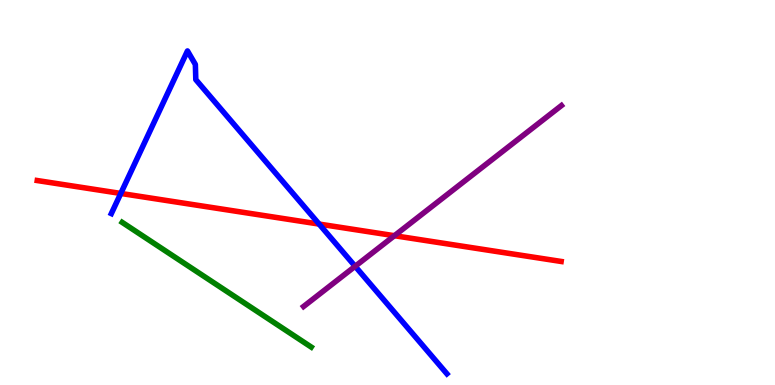[{'lines': ['blue', 'red'], 'intersections': [{'x': 1.56, 'y': 4.98}, {'x': 4.12, 'y': 4.18}]}, {'lines': ['green', 'red'], 'intersections': []}, {'lines': ['purple', 'red'], 'intersections': [{'x': 5.09, 'y': 3.88}]}, {'lines': ['blue', 'green'], 'intersections': []}, {'lines': ['blue', 'purple'], 'intersections': [{'x': 4.58, 'y': 3.08}]}, {'lines': ['green', 'purple'], 'intersections': []}]